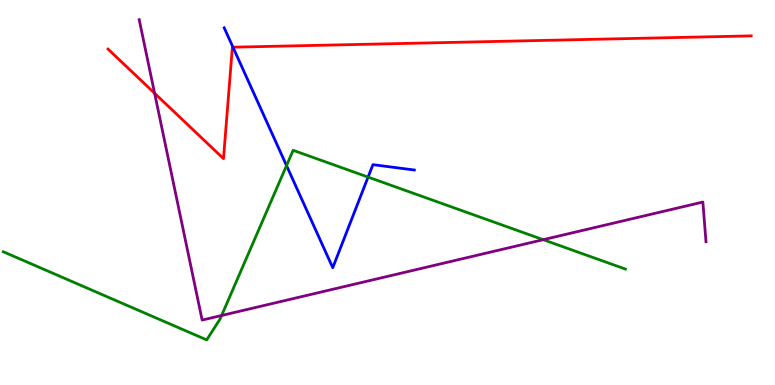[{'lines': ['blue', 'red'], 'intersections': [{'x': 3.01, 'y': 8.77}]}, {'lines': ['green', 'red'], 'intersections': []}, {'lines': ['purple', 'red'], 'intersections': [{'x': 2.0, 'y': 7.58}]}, {'lines': ['blue', 'green'], 'intersections': [{'x': 3.7, 'y': 5.7}, {'x': 4.75, 'y': 5.4}]}, {'lines': ['blue', 'purple'], 'intersections': []}, {'lines': ['green', 'purple'], 'intersections': [{'x': 2.86, 'y': 1.81}, {'x': 7.01, 'y': 3.77}]}]